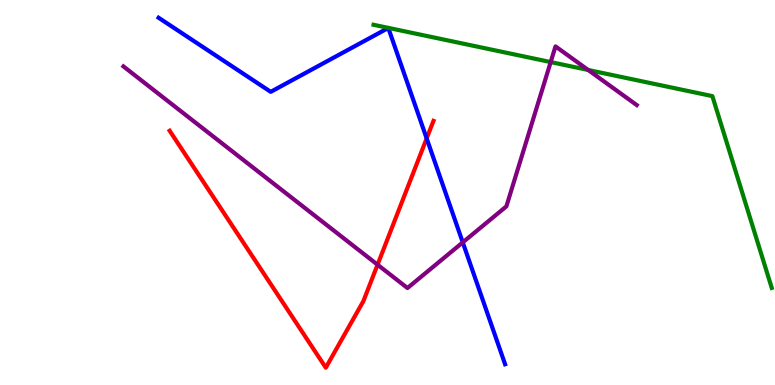[{'lines': ['blue', 'red'], 'intersections': [{'x': 5.51, 'y': 6.4}]}, {'lines': ['green', 'red'], 'intersections': []}, {'lines': ['purple', 'red'], 'intersections': [{'x': 4.87, 'y': 3.12}]}, {'lines': ['blue', 'green'], 'intersections': []}, {'lines': ['blue', 'purple'], 'intersections': [{'x': 5.97, 'y': 3.7}]}, {'lines': ['green', 'purple'], 'intersections': [{'x': 7.11, 'y': 8.39}, {'x': 7.59, 'y': 8.18}]}]